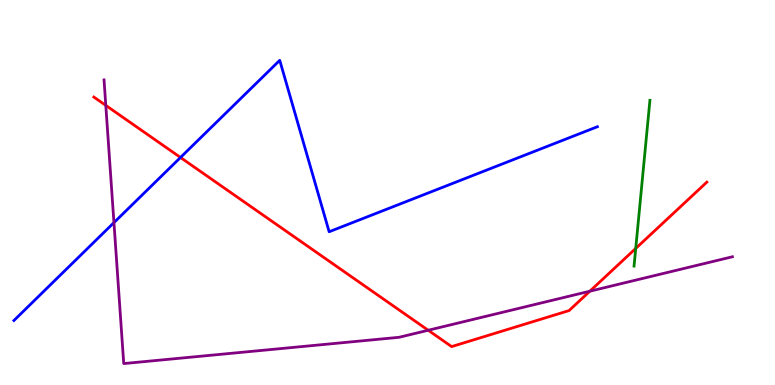[{'lines': ['blue', 'red'], 'intersections': [{'x': 2.33, 'y': 5.91}]}, {'lines': ['green', 'red'], 'intersections': [{'x': 8.2, 'y': 3.55}]}, {'lines': ['purple', 'red'], 'intersections': [{'x': 1.37, 'y': 7.26}, {'x': 5.53, 'y': 1.42}, {'x': 7.61, 'y': 2.44}]}, {'lines': ['blue', 'green'], 'intersections': []}, {'lines': ['blue', 'purple'], 'intersections': [{'x': 1.47, 'y': 4.22}]}, {'lines': ['green', 'purple'], 'intersections': []}]